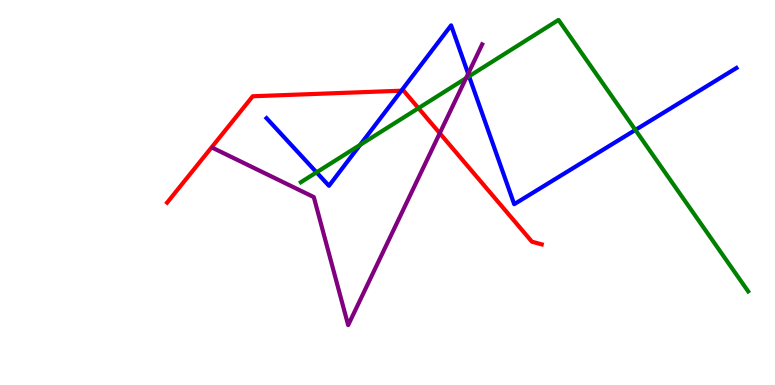[{'lines': ['blue', 'red'], 'intersections': [{'x': 5.18, 'y': 7.64}]}, {'lines': ['green', 'red'], 'intersections': [{'x': 5.4, 'y': 7.19}]}, {'lines': ['purple', 'red'], 'intersections': [{'x': 5.67, 'y': 6.54}]}, {'lines': ['blue', 'green'], 'intersections': [{'x': 4.08, 'y': 5.52}, {'x': 4.65, 'y': 6.24}, {'x': 6.05, 'y': 8.02}, {'x': 8.2, 'y': 6.62}]}, {'lines': ['blue', 'purple'], 'intersections': [{'x': 6.04, 'y': 8.09}]}, {'lines': ['green', 'purple'], 'intersections': [{'x': 6.01, 'y': 7.97}]}]